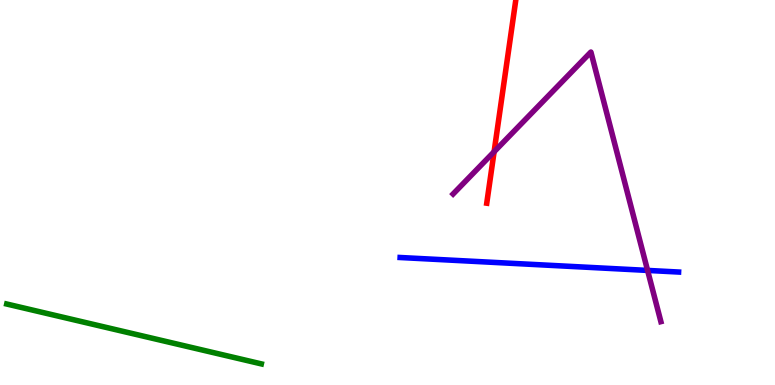[{'lines': ['blue', 'red'], 'intersections': []}, {'lines': ['green', 'red'], 'intersections': []}, {'lines': ['purple', 'red'], 'intersections': [{'x': 6.38, 'y': 6.06}]}, {'lines': ['blue', 'green'], 'intersections': []}, {'lines': ['blue', 'purple'], 'intersections': [{'x': 8.36, 'y': 2.98}]}, {'lines': ['green', 'purple'], 'intersections': []}]